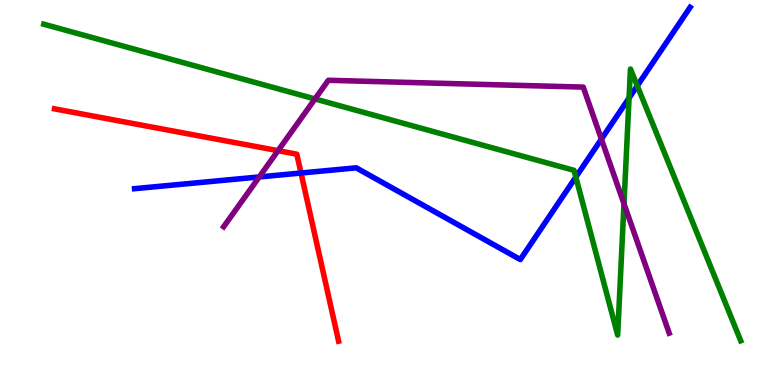[{'lines': ['blue', 'red'], 'intersections': [{'x': 3.88, 'y': 5.51}]}, {'lines': ['green', 'red'], 'intersections': []}, {'lines': ['purple', 'red'], 'intersections': [{'x': 3.59, 'y': 6.09}]}, {'lines': ['blue', 'green'], 'intersections': [{'x': 7.43, 'y': 5.4}, {'x': 8.12, 'y': 7.45}, {'x': 8.22, 'y': 7.77}]}, {'lines': ['blue', 'purple'], 'intersections': [{'x': 3.35, 'y': 5.4}, {'x': 7.76, 'y': 6.39}]}, {'lines': ['green', 'purple'], 'intersections': [{'x': 4.06, 'y': 7.43}, {'x': 8.05, 'y': 4.71}]}]